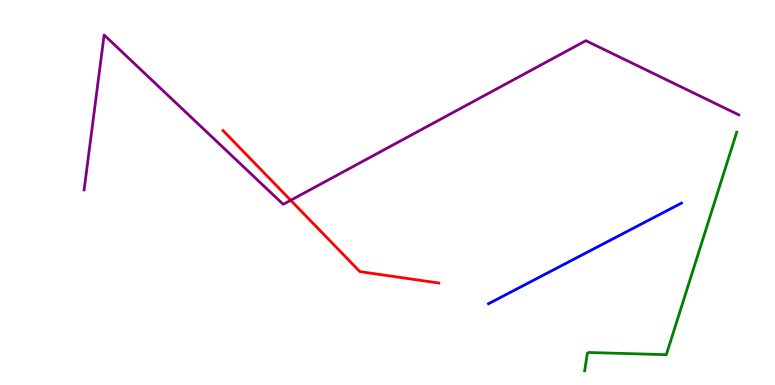[{'lines': ['blue', 'red'], 'intersections': []}, {'lines': ['green', 'red'], 'intersections': []}, {'lines': ['purple', 'red'], 'intersections': [{'x': 3.75, 'y': 4.8}]}, {'lines': ['blue', 'green'], 'intersections': []}, {'lines': ['blue', 'purple'], 'intersections': []}, {'lines': ['green', 'purple'], 'intersections': []}]